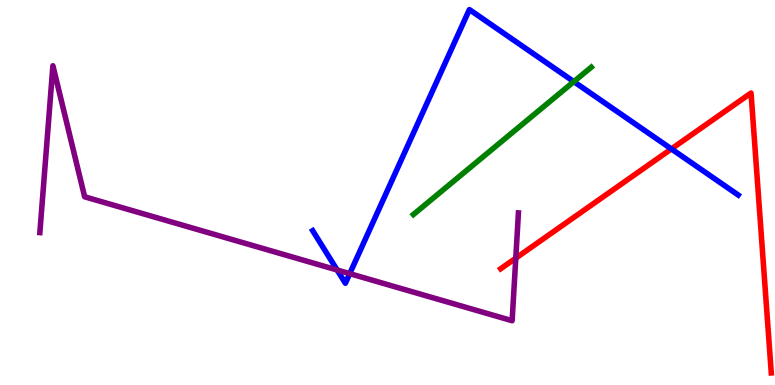[{'lines': ['blue', 'red'], 'intersections': [{'x': 8.66, 'y': 6.13}]}, {'lines': ['green', 'red'], 'intersections': []}, {'lines': ['purple', 'red'], 'intersections': [{'x': 6.66, 'y': 3.29}]}, {'lines': ['blue', 'green'], 'intersections': [{'x': 7.4, 'y': 7.88}]}, {'lines': ['blue', 'purple'], 'intersections': [{'x': 4.35, 'y': 2.99}, {'x': 4.51, 'y': 2.89}]}, {'lines': ['green', 'purple'], 'intersections': []}]